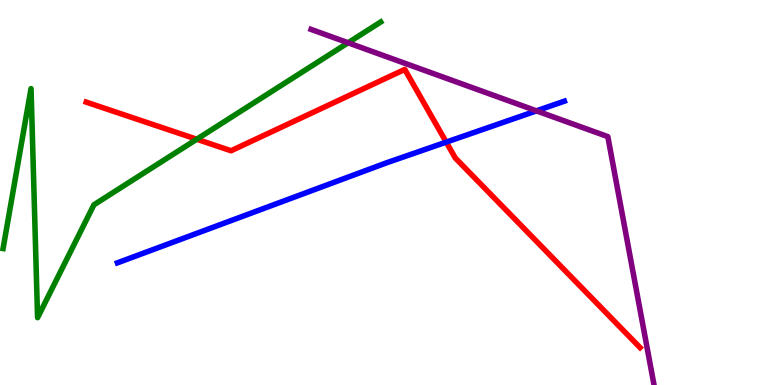[{'lines': ['blue', 'red'], 'intersections': [{'x': 5.76, 'y': 6.31}]}, {'lines': ['green', 'red'], 'intersections': [{'x': 2.54, 'y': 6.38}]}, {'lines': ['purple', 'red'], 'intersections': []}, {'lines': ['blue', 'green'], 'intersections': []}, {'lines': ['blue', 'purple'], 'intersections': [{'x': 6.92, 'y': 7.12}]}, {'lines': ['green', 'purple'], 'intersections': [{'x': 4.49, 'y': 8.89}]}]